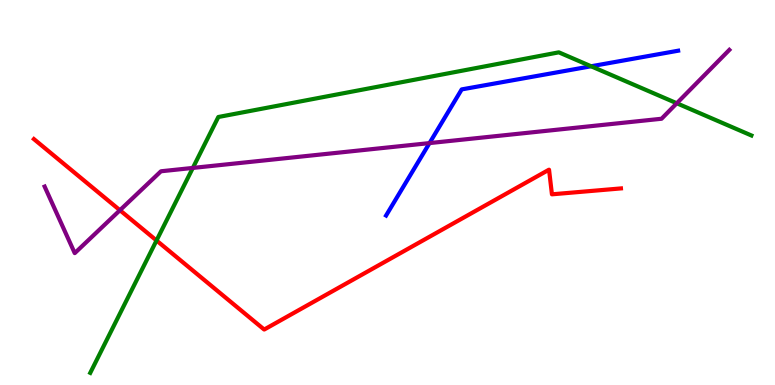[{'lines': ['blue', 'red'], 'intersections': []}, {'lines': ['green', 'red'], 'intersections': [{'x': 2.02, 'y': 3.75}]}, {'lines': ['purple', 'red'], 'intersections': [{'x': 1.55, 'y': 4.54}]}, {'lines': ['blue', 'green'], 'intersections': [{'x': 7.63, 'y': 8.28}]}, {'lines': ['blue', 'purple'], 'intersections': [{'x': 5.54, 'y': 6.28}]}, {'lines': ['green', 'purple'], 'intersections': [{'x': 2.49, 'y': 5.64}, {'x': 8.73, 'y': 7.32}]}]